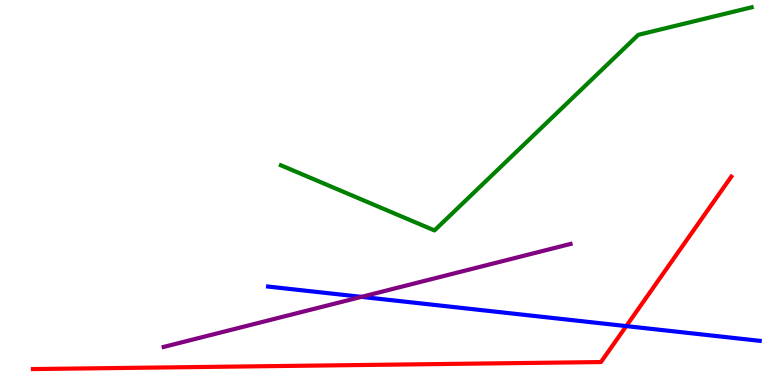[{'lines': ['blue', 'red'], 'intersections': [{'x': 8.08, 'y': 1.53}]}, {'lines': ['green', 'red'], 'intersections': []}, {'lines': ['purple', 'red'], 'intersections': []}, {'lines': ['blue', 'green'], 'intersections': []}, {'lines': ['blue', 'purple'], 'intersections': [{'x': 4.66, 'y': 2.29}]}, {'lines': ['green', 'purple'], 'intersections': []}]